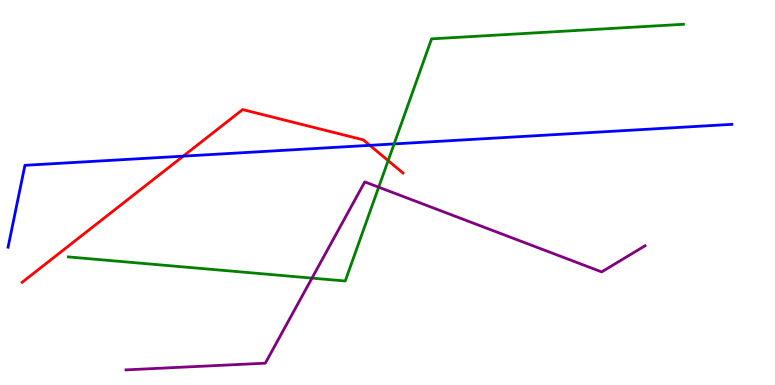[{'lines': ['blue', 'red'], 'intersections': [{'x': 2.36, 'y': 5.94}, {'x': 4.77, 'y': 6.23}]}, {'lines': ['green', 'red'], 'intersections': [{'x': 5.01, 'y': 5.83}]}, {'lines': ['purple', 'red'], 'intersections': []}, {'lines': ['blue', 'green'], 'intersections': [{'x': 5.09, 'y': 6.26}]}, {'lines': ['blue', 'purple'], 'intersections': []}, {'lines': ['green', 'purple'], 'intersections': [{'x': 4.03, 'y': 2.78}, {'x': 4.89, 'y': 5.14}]}]